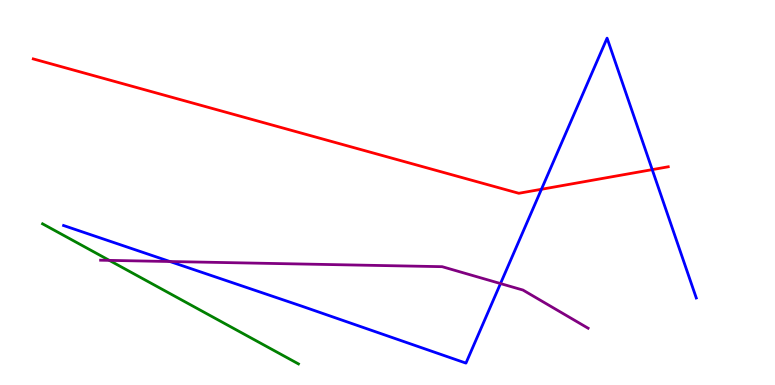[{'lines': ['blue', 'red'], 'intersections': [{'x': 6.99, 'y': 5.08}, {'x': 8.42, 'y': 5.59}]}, {'lines': ['green', 'red'], 'intersections': []}, {'lines': ['purple', 'red'], 'intersections': []}, {'lines': ['blue', 'green'], 'intersections': []}, {'lines': ['blue', 'purple'], 'intersections': [{'x': 2.19, 'y': 3.21}, {'x': 6.46, 'y': 2.63}]}, {'lines': ['green', 'purple'], 'intersections': [{'x': 1.41, 'y': 3.24}]}]